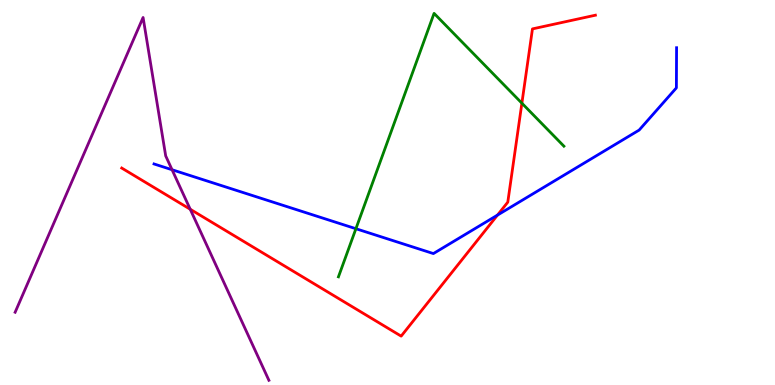[{'lines': ['blue', 'red'], 'intersections': [{'x': 6.42, 'y': 4.41}]}, {'lines': ['green', 'red'], 'intersections': [{'x': 6.73, 'y': 7.32}]}, {'lines': ['purple', 'red'], 'intersections': [{'x': 2.45, 'y': 4.56}]}, {'lines': ['blue', 'green'], 'intersections': [{'x': 4.59, 'y': 4.06}]}, {'lines': ['blue', 'purple'], 'intersections': [{'x': 2.22, 'y': 5.59}]}, {'lines': ['green', 'purple'], 'intersections': []}]